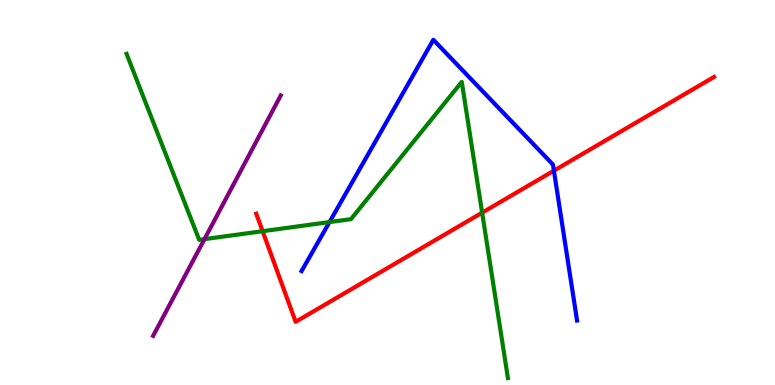[{'lines': ['blue', 'red'], 'intersections': [{'x': 7.15, 'y': 5.57}]}, {'lines': ['green', 'red'], 'intersections': [{'x': 3.39, 'y': 3.99}, {'x': 6.22, 'y': 4.48}]}, {'lines': ['purple', 'red'], 'intersections': []}, {'lines': ['blue', 'green'], 'intersections': [{'x': 4.25, 'y': 4.23}]}, {'lines': ['blue', 'purple'], 'intersections': []}, {'lines': ['green', 'purple'], 'intersections': [{'x': 2.64, 'y': 3.79}]}]